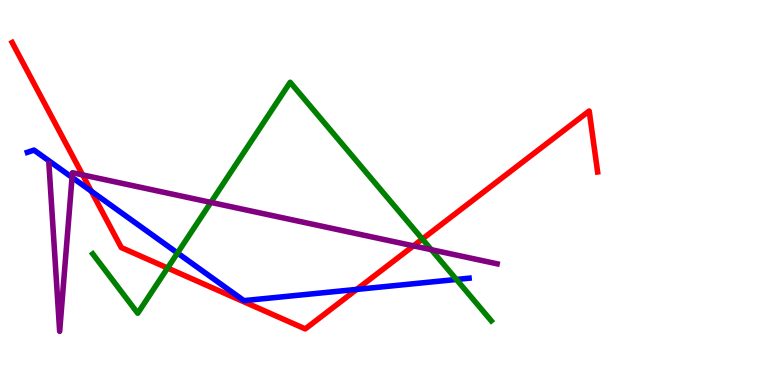[{'lines': ['blue', 'red'], 'intersections': [{'x': 1.18, 'y': 5.03}, {'x': 4.6, 'y': 2.48}]}, {'lines': ['green', 'red'], 'intersections': [{'x': 2.16, 'y': 3.04}, {'x': 5.45, 'y': 3.79}]}, {'lines': ['purple', 'red'], 'intersections': [{'x': 1.07, 'y': 5.46}, {'x': 5.33, 'y': 3.61}]}, {'lines': ['blue', 'green'], 'intersections': [{'x': 2.29, 'y': 3.43}, {'x': 5.89, 'y': 2.74}]}, {'lines': ['blue', 'purple'], 'intersections': [{'x': 0.93, 'y': 5.39}]}, {'lines': ['green', 'purple'], 'intersections': [{'x': 2.72, 'y': 4.74}, {'x': 5.57, 'y': 3.51}]}]